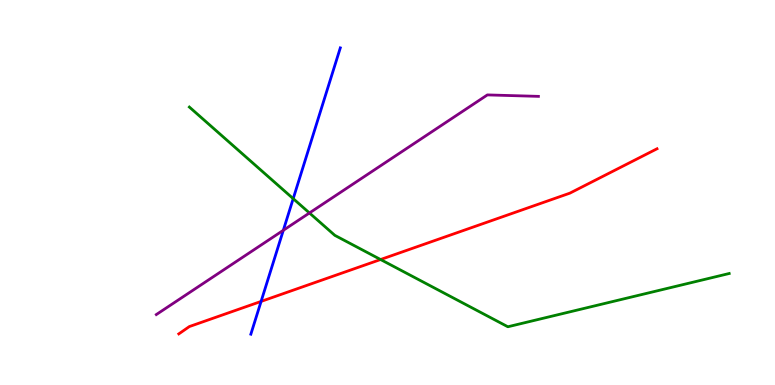[{'lines': ['blue', 'red'], 'intersections': [{'x': 3.37, 'y': 2.17}]}, {'lines': ['green', 'red'], 'intersections': [{'x': 4.91, 'y': 3.26}]}, {'lines': ['purple', 'red'], 'intersections': []}, {'lines': ['blue', 'green'], 'intersections': [{'x': 3.78, 'y': 4.84}]}, {'lines': ['blue', 'purple'], 'intersections': [{'x': 3.66, 'y': 4.02}]}, {'lines': ['green', 'purple'], 'intersections': [{'x': 3.99, 'y': 4.47}]}]